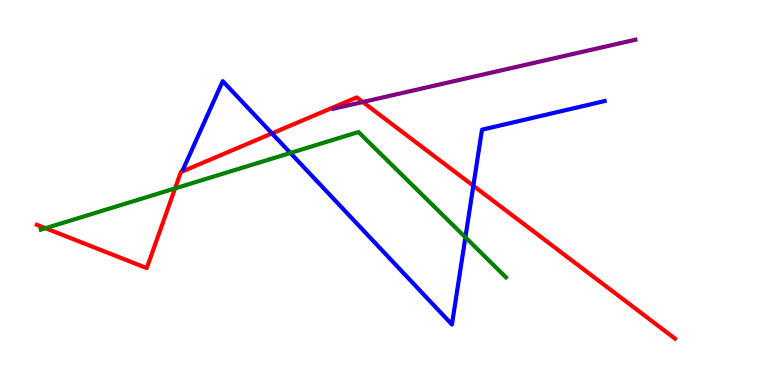[{'lines': ['blue', 'red'], 'intersections': [{'x': 3.51, 'y': 6.53}, {'x': 6.11, 'y': 5.17}]}, {'lines': ['green', 'red'], 'intersections': [{'x': 0.587, 'y': 4.07}, {'x': 2.26, 'y': 5.11}]}, {'lines': ['purple', 'red'], 'intersections': [{'x': 4.68, 'y': 7.35}]}, {'lines': ['blue', 'green'], 'intersections': [{'x': 3.75, 'y': 6.03}, {'x': 6.01, 'y': 3.84}]}, {'lines': ['blue', 'purple'], 'intersections': []}, {'lines': ['green', 'purple'], 'intersections': []}]